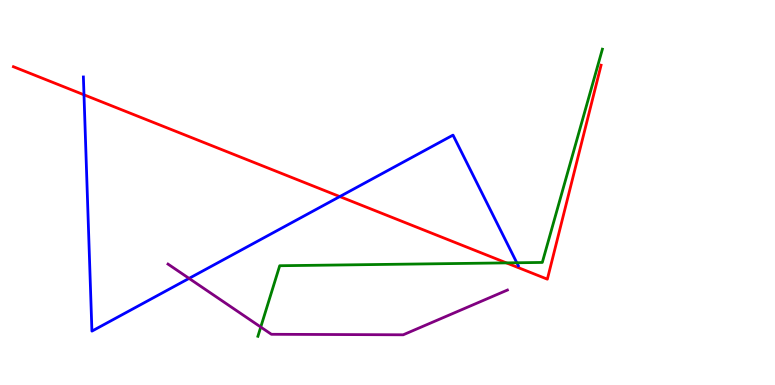[{'lines': ['blue', 'red'], 'intersections': [{'x': 1.08, 'y': 7.54}, {'x': 4.38, 'y': 4.89}]}, {'lines': ['green', 'red'], 'intersections': [{'x': 6.53, 'y': 3.17}]}, {'lines': ['purple', 'red'], 'intersections': []}, {'lines': ['blue', 'green'], 'intersections': [{'x': 6.67, 'y': 3.18}]}, {'lines': ['blue', 'purple'], 'intersections': [{'x': 2.44, 'y': 2.77}]}, {'lines': ['green', 'purple'], 'intersections': [{'x': 3.36, 'y': 1.51}]}]